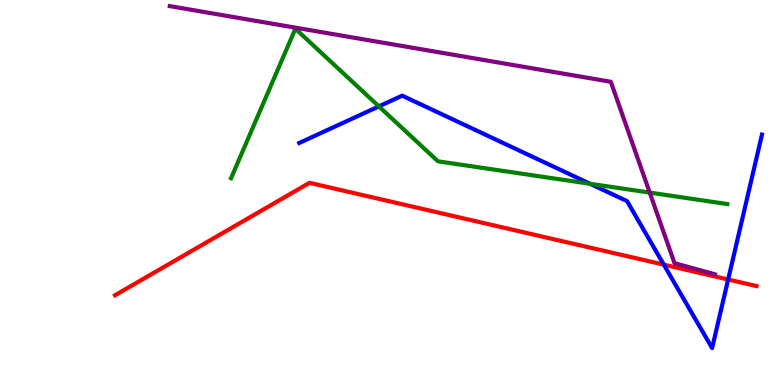[{'lines': ['blue', 'red'], 'intersections': [{'x': 8.57, 'y': 3.13}, {'x': 9.4, 'y': 2.74}]}, {'lines': ['green', 'red'], 'intersections': []}, {'lines': ['purple', 'red'], 'intersections': []}, {'lines': ['blue', 'green'], 'intersections': [{'x': 4.89, 'y': 7.24}, {'x': 7.61, 'y': 5.23}]}, {'lines': ['blue', 'purple'], 'intersections': []}, {'lines': ['green', 'purple'], 'intersections': [{'x': 8.38, 'y': 5.0}]}]